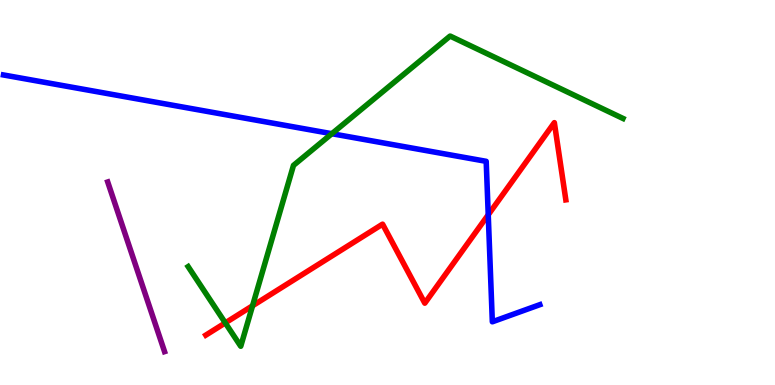[{'lines': ['blue', 'red'], 'intersections': [{'x': 6.3, 'y': 4.42}]}, {'lines': ['green', 'red'], 'intersections': [{'x': 2.91, 'y': 1.61}, {'x': 3.26, 'y': 2.06}]}, {'lines': ['purple', 'red'], 'intersections': []}, {'lines': ['blue', 'green'], 'intersections': [{'x': 4.28, 'y': 6.53}]}, {'lines': ['blue', 'purple'], 'intersections': []}, {'lines': ['green', 'purple'], 'intersections': []}]